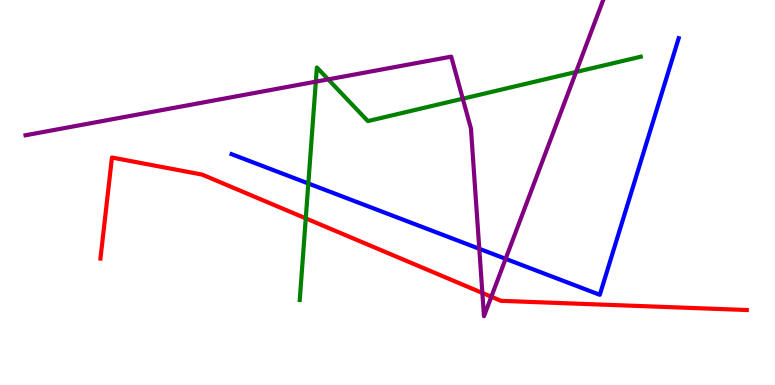[{'lines': ['blue', 'red'], 'intersections': []}, {'lines': ['green', 'red'], 'intersections': [{'x': 3.95, 'y': 4.33}]}, {'lines': ['purple', 'red'], 'intersections': [{'x': 6.22, 'y': 2.39}, {'x': 6.34, 'y': 2.29}]}, {'lines': ['blue', 'green'], 'intersections': [{'x': 3.98, 'y': 5.23}]}, {'lines': ['blue', 'purple'], 'intersections': [{'x': 6.18, 'y': 3.54}, {'x': 6.52, 'y': 3.28}]}, {'lines': ['green', 'purple'], 'intersections': [{'x': 4.08, 'y': 7.88}, {'x': 4.23, 'y': 7.94}, {'x': 5.97, 'y': 7.44}, {'x': 7.43, 'y': 8.13}]}]